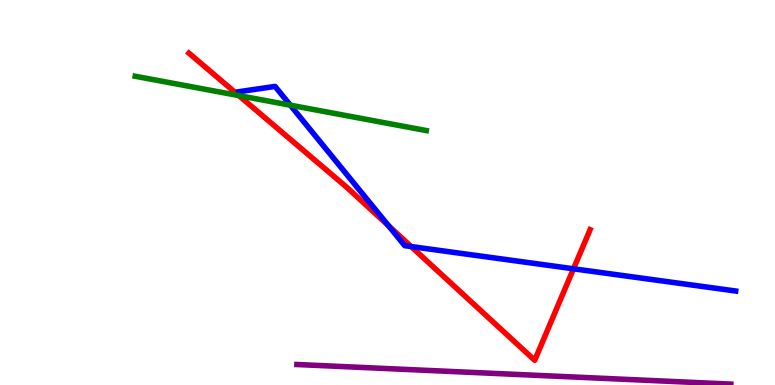[{'lines': ['blue', 'red'], 'intersections': [{'x': 5.01, 'y': 4.14}, {'x': 5.3, 'y': 3.6}, {'x': 7.4, 'y': 3.02}]}, {'lines': ['green', 'red'], 'intersections': [{'x': 3.08, 'y': 7.52}]}, {'lines': ['purple', 'red'], 'intersections': []}, {'lines': ['blue', 'green'], 'intersections': [{'x': 3.75, 'y': 7.27}]}, {'lines': ['blue', 'purple'], 'intersections': []}, {'lines': ['green', 'purple'], 'intersections': []}]